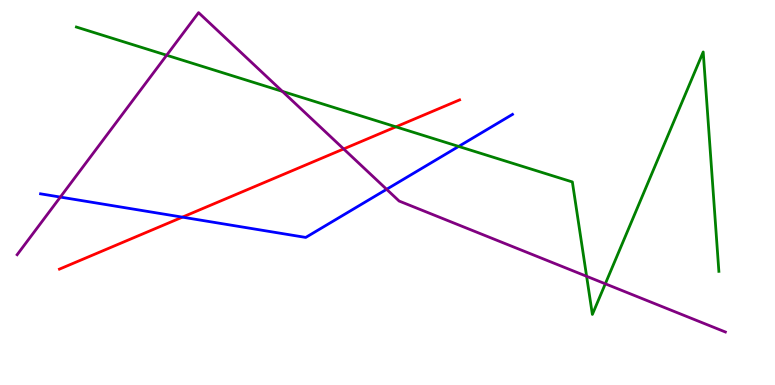[{'lines': ['blue', 'red'], 'intersections': [{'x': 2.35, 'y': 4.36}]}, {'lines': ['green', 'red'], 'intersections': [{'x': 5.11, 'y': 6.71}]}, {'lines': ['purple', 'red'], 'intersections': [{'x': 4.43, 'y': 6.13}]}, {'lines': ['blue', 'green'], 'intersections': [{'x': 5.92, 'y': 6.2}]}, {'lines': ['blue', 'purple'], 'intersections': [{'x': 0.779, 'y': 4.88}, {'x': 4.99, 'y': 5.08}]}, {'lines': ['green', 'purple'], 'intersections': [{'x': 2.15, 'y': 8.57}, {'x': 3.64, 'y': 7.63}, {'x': 7.57, 'y': 2.82}, {'x': 7.81, 'y': 2.63}]}]